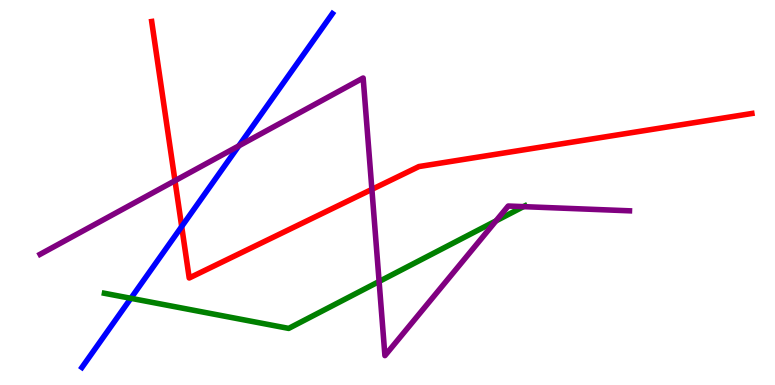[{'lines': ['blue', 'red'], 'intersections': [{'x': 2.34, 'y': 4.12}]}, {'lines': ['green', 'red'], 'intersections': []}, {'lines': ['purple', 'red'], 'intersections': [{'x': 2.26, 'y': 5.31}, {'x': 4.8, 'y': 5.08}]}, {'lines': ['blue', 'green'], 'intersections': [{'x': 1.69, 'y': 2.25}]}, {'lines': ['blue', 'purple'], 'intersections': [{'x': 3.08, 'y': 6.21}]}, {'lines': ['green', 'purple'], 'intersections': [{'x': 4.89, 'y': 2.69}, {'x': 6.4, 'y': 4.26}, {'x': 6.75, 'y': 4.63}]}]